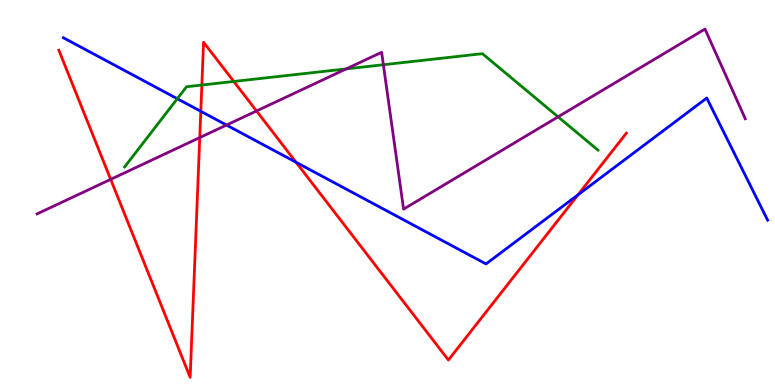[{'lines': ['blue', 'red'], 'intersections': [{'x': 2.59, 'y': 7.11}, {'x': 3.82, 'y': 5.79}, {'x': 7.46, 'y': 4.94}]}, {'lines': ['green', 'red'], 'intersections': [{'x': 2.6, 'y': 7.79}, {'x': 3.02, 'y': 7.88}]}, {'lines': ['purple', 'red'], 'intersections': [{'x': 1.43, 'y': 5.34}, {'x': 2.58, 'y': 6.43}, {'x': 3.31, 'y': 7.12}]}, {'lines': ['blue', 'green'], 'intersections': [{'x': 2.29, 'y': 7.44}]}, {'lines': ['blue', 'purple'], 'intersections': [{'x': 2.92, 'y': 6.75}]}, {'lines': ['green', 'purple'], 'intersections': [{'x': 4.47, 'y': 8.21}, {'x': 4.95, 'y': 8.32}, {'x': 7.2, 'y': 6.97}]}]